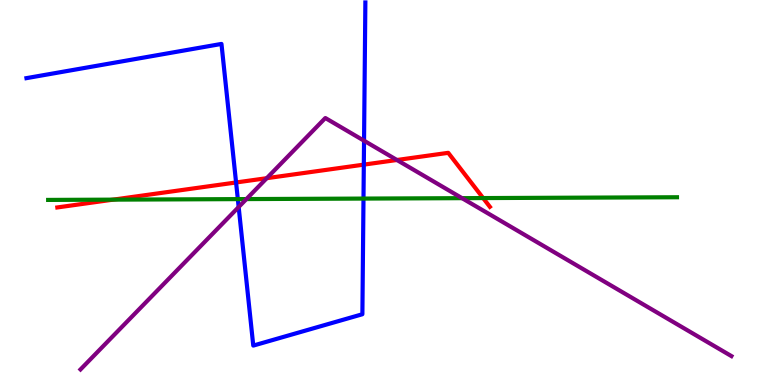[{'lines': ['blue', 'red'], 'intersections': [{'x': 3.05, 'y': 5.26}, {'x': 4.69, 'y': 5.72}]}, {'lines': ['green', 'red'], 'intersections': [{'x': 1.46, 'y': 4.81}, {'x': 6.23, 'y': 4.86}]}, {'lines': ['purple', 'red'], 'intersections': [{'x': 3.44, 'y': 5.37}, {'x': 5.12, 'y': 5.84}]}, {'lines': ['blue', 'green'], 'intersections': [{'x': 3.07, 'y': 4.83}, {'x': 4.69, 'y': 4.84}]}, {'lines': ['blue', 'purple'], 'intersections': [{'x': 3.08, 'y': 4.62}, {'x': 4.7, 'y': 6.35}]}, {'lines': ['green', 'purple'], 'intersections': [{'x': 3.18, 'y': 4.83}, {'x': 5.96, 'y': 4.85}]}]